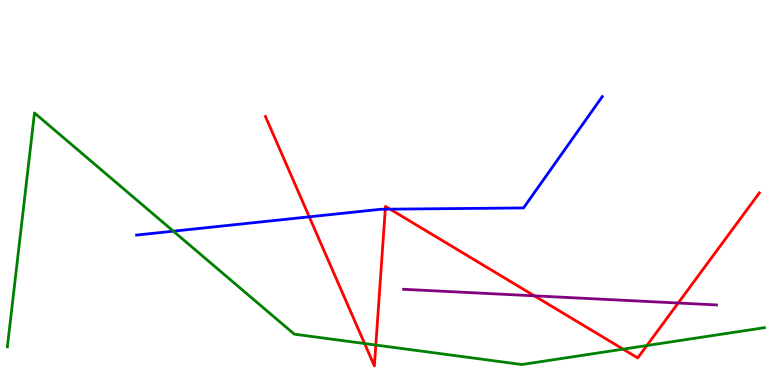[{'lines': ['blue', 'red'], 'intersections': [{'x': 3.99, 'y': 4.37}, {'x': 4.97, 'y': 4.57}, {'x': 5.03, 'y': 4.57}]}, {'lines': ['green', 'red'], 'intersections': [{'x': 4.7, 'y': 1.08}, {'x': 4.85, 'y': 1.04}, {'x': 8.04, 'y': 0.931}, {'x': 8.35, 'y': 1.02}]}, {'lines': ['purple', 'red'], 'intersections': [{'x': 6.89, 'y': 2.32}, {'x': 8.75, 'y': 2.13}]}, {'lines': ['blue', 'green'], 'intersections': [{'x': 2.24, 'y': 4.0}]}, {'lines': ['blue', 'purple'], 'intersections': []}, {'lines': ['green', 'purple'], 'intersections': []}]